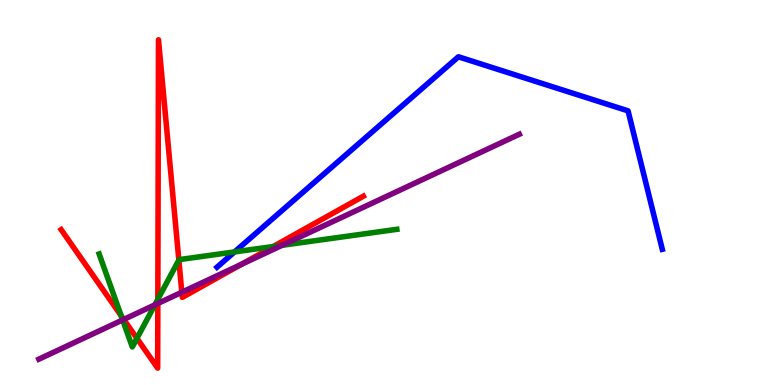[{'lines': ['blue', 'red'], 'intersections': []}, {'lines': ['green', 'red'], 'intersections': [{'x': 1.56, 'y': 1.8}, {'x': 1.77, 'y': 1.21}, {'x': 2.04, 'y': 2.23}, {'x': 2.31, 'y': 3.24}, {'x': 3.53, 'y': 3.6}]}, {'lines': ['purple', 'red'], 'intersections': [{'x': 1.6, 'y': 1.7}, {'x': 2.04, 'y': 2.12}, {'x': 2.35, 'y': 2.41}, {'x': 3.11, 'y': 3.13}]}, {'lines': ['blue', 'green'], 'intersections': [{'x': 3.03, 'y': 3.46}]}, {'lines': ['blue', 'purple'], 'intersections': []}, {'lines': ['green', 'purple'], 'intersections': [{'x': 1.58, 'y': 1.69}, {'x': 2.0, 'y': 2.08}, {'x': 3.64, 'y': 3.63}]}]